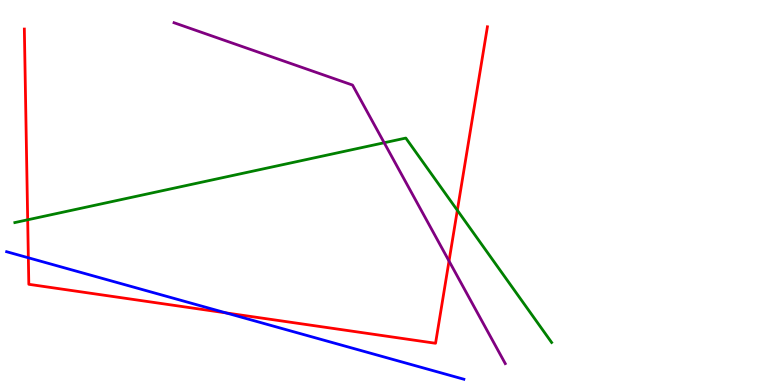[{'lines': ['blue', 'red'], 'intersections': [{'x': 0.366, 'y': 3.3}, {'x': 2.92, 'y': 1.87}]}, {'lines': ['green', 'red'], 'intersections': [{'x': 0.357, 'y': 4.29}, {'x': 5.9, 'y': 4.54}]}, {'lines': ['purple', 'red'], 'intersections': [{'x': 5.79, 'y': 3.22}]}, {'lines': ['blue', 'green'], 'intersections': []}, {'lines': ['blue', 'purple'], 'intersections': []}, {'lines': ['green', 'purple'], 'intersections': [{'x': 4.96, 'y': 6.29}]}]